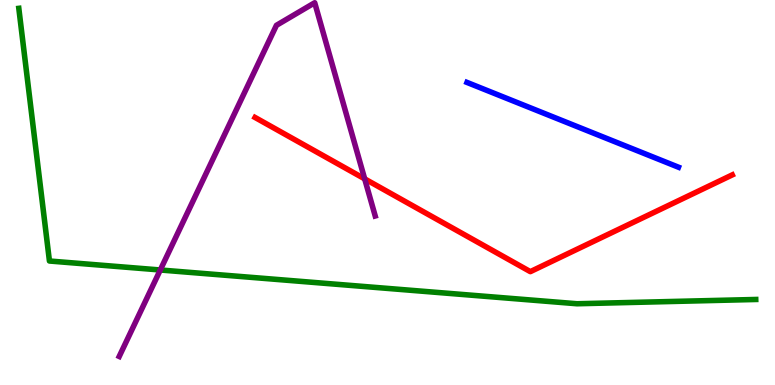[{'lines': ['blue', 'red'], 'intersections': []}, {'lines': ['green', 'red'], 'intersections': []}, {'lines': ['purple', 'red'], 'intersections': [{'x': 4.71, 'y': 5.35}]}, {'lines': ['blue', 'green'], 'intersections': []}, {'lines': ['blue', 'purple'], 'intersections': []}, {'lines': ['green', 'purple'], 'intersections': [{'x': 2.07, 'y': 2.99}]}]